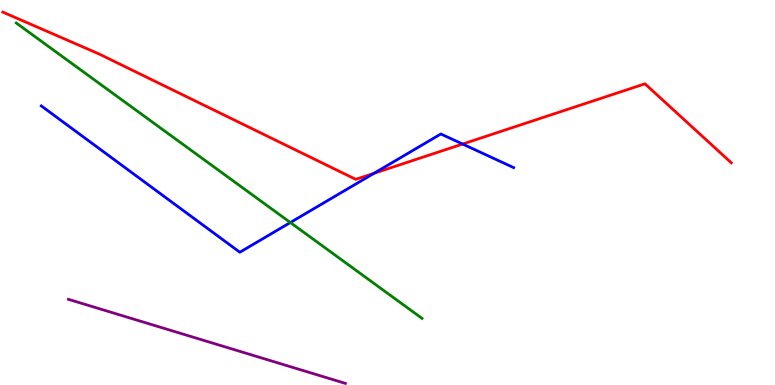[{'lines': ['blue', 'red'], 'intersections': [{'x': 4.83, 'y': 5.5}, {'x': 5.97, 'y': 6.26}]}, {'lines': ['green', 'red'], 'intersections': []}, {'lines': ['purple', 'red'], 'intersections': []}, {'lines': ['blue', 'green'], 'intersections': [{'x': 3.75, 'y': 4.22}]}, {'lines': ['blue', 'purple'], 'intersections': []}, {'lines': ['green', 'purple'], 'intersections': []}]